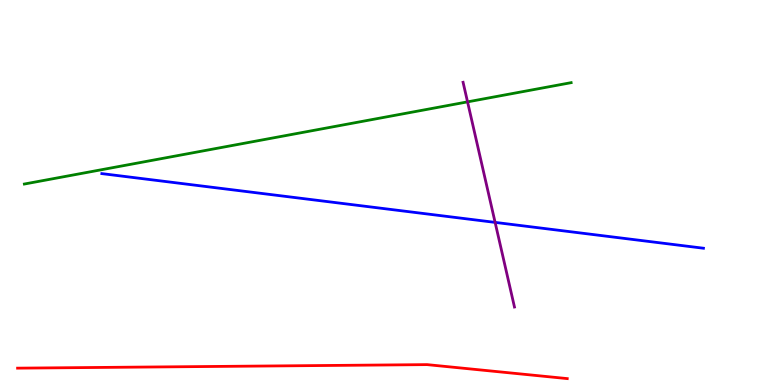[{'lines': ['blue', 'red'], 'intersections': []}, {'lines': ['green', 'red'], 'intersections': []}, {'lines': ['purple', 'red'], 'intersections': []}, {'lines': ['blue', 'green'], 'intersections': []}, {'lines': ['blue', 'purple'], 'intersections': [{'x': 6.39, 'y': 4.22}]}, {'lines': ['green', 'purple'], 'intersections': [{'x': 6.03, 'y': 7.35}]}]